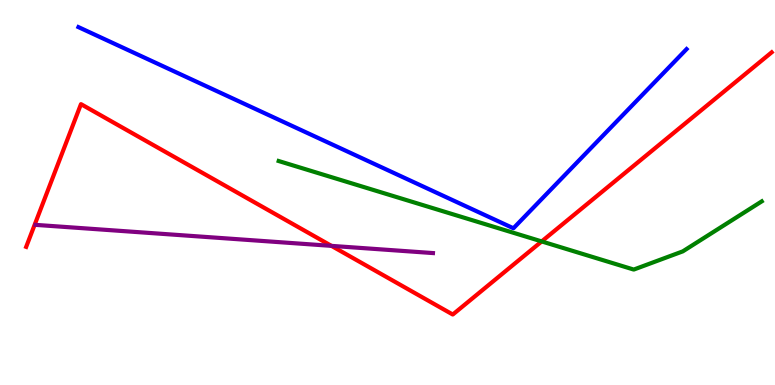[{'lines': ['blue', 'red'], 'intersections': []}, {'lines': ['green', 'red'], 'intersections': [{'x': 6.99, 'y': 3.73}]}, {'lines': ['purple', 'red'], 'intersections': [{'x': 4.28, 'y': 3.61}]}, {'lines': ['blue', 'green'], 'intersections': []}, {'lines': ['blue', 'purple'], 'intersections': []}, {'lines': ['green', 'purple'], 'intersections': []}]